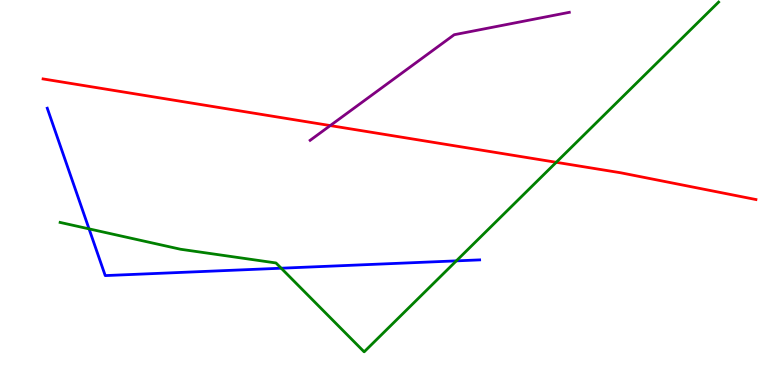[{'lines': ['blue', 'red'], 'intersections': []}, {'lines': ['green', 'red'], 'intersections': [{'x': 7.18, 'y': 5.78}]}, {'lines': ['purple', 'red'], 'intersections': [{'x': 4.26, 'y': 6.74}]}, {'lines': ['blue', 'green'], 'intersections': [{'x': 1.15, 'y': 4.06}, {'x': 3.63, 'y': 3.03}, {'x': 5.89, 'y': 3.22}]}, {'lines': ['blue', 'purple'], 'intersections': []}, {'lines': ['green', 'purple'], 'intersections': []}]